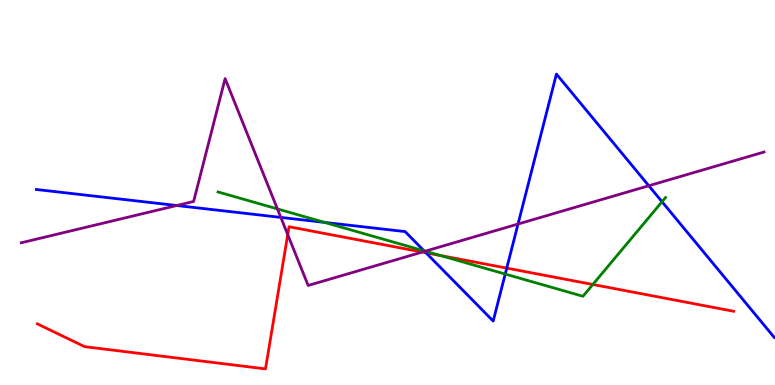[{'lines': ['blue', 'red'], 'intersections': [{'x': 5.5, 'y': 3.43}, {'x': 6.54, 'y': 3.04}]}, {'lines': ['green', 'red'], 'intersections': [{'x': 5.68, 'y': 3.36}, {'x': 7.65, 'y': 2.61}]}, {'lines': ['purple', 'red'], 'intersections': [{'x': 3.71, 'y': 3.91}, {'x': 5.45, 'y': 3.45}]}, {'lines': ['blue', 'green'], 'intersections': [{'x': 4.19, 'y': 4.22}, {'x': 5.47, 'y': 3.48}, {'x': 6.52, 'y': 2.88}, {'x': 8.54, 'y': 4.76}]}, {'lines': ['blue', 'purple'], 'intersections': [{'x': 2.28, 'y': 4.66}, {'x': 3.62, 'y': 4.35}, {'x': 5.48, 'y': 3.47}, {'x': 6.68, 'y': 4.18}, {'x': 8.37, 'y': 5.18}]}, {'lines': ['green', 'purple'], 'intersections': [{'x': 3.58, 'y': 4.57}, {'x': 5.49, 'y': 3.48}]}]